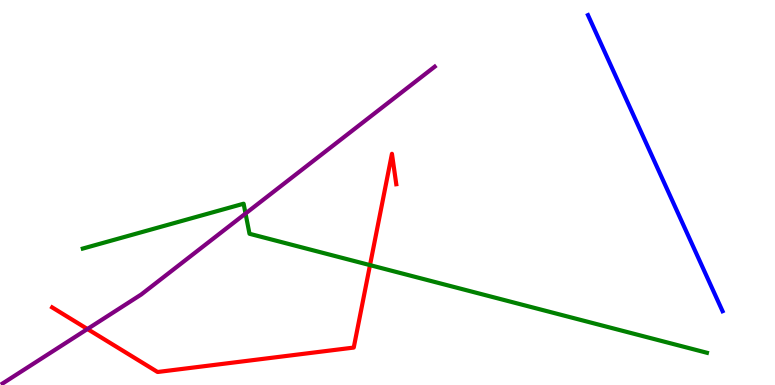[{'lines': ['blue', 'red'], 'intersections': []}, {'lines': ['green', 'red'], 'intersections': [{'x': 4.77, 'y': 3.11}]}, {'lines': ['purple', 'red'], 'intersections': [{'x': 1.13, 'y': 1.45}]}, {'lines': ['blue', 'green'], 'intersections': []}, {'lines': ['blue', 'purple'], 'intersections': []}, {'lines': ['green', 'purple'], 'intersections': [{'x': 3.17, 'y': 4.45}]}]